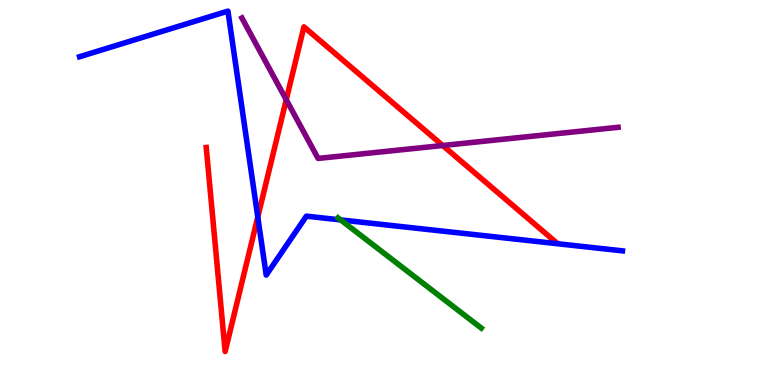[{'lines': ['blue', 'red'], 'intersections': [{'x': 3.33, 'y': 4.36}]}, {'lines': ['green', 'red'], 'intersections': []}, {'lines': ['purple', 'red'], 'intersections': [{'x': 3.69, 'y': 7.41}, {'x': 5.71, 'y': 6.22}]}, {'lines': ['blue', 'green'], 'intersections': [{'x': 4.4, 'y': 4.29}]}, {'lines': ['blue', 'purple'], 'intersections': []}, {'lines': ['green', 'purple'], 'intersections': []}]